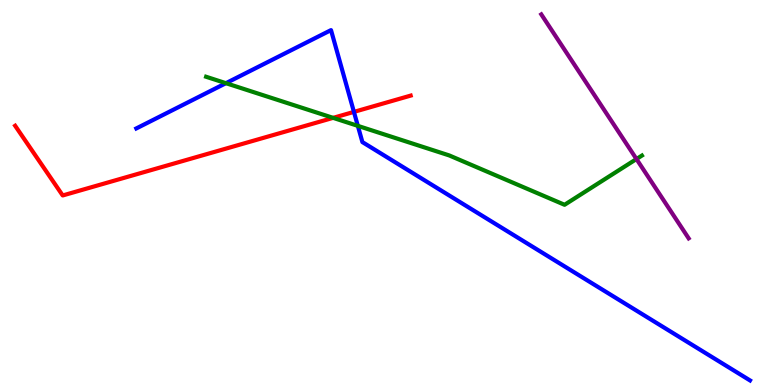[{'lines': ['blue', 'red'], 'intersections': [{'x': 4.57, 'y': 7.09}]}, {'lines': ['green', 'red'], 'intersections': [{'x': 4.3, 'y': 6.94}]}, {'lines': ['purple', 'red'], 'intersections': []}, {'lines': ['blue', 'green'], 'intersections': [{'x': 2.92, 'y': 7.84}, {'x': 4.62, 'y': 6.73}]}, {'lines': ['blue', 'purple'], 'intersections': []}, {'lines': ['green', 'purple'], 'intersections': [{'x': 8.21, 'y': 5.87}]}]